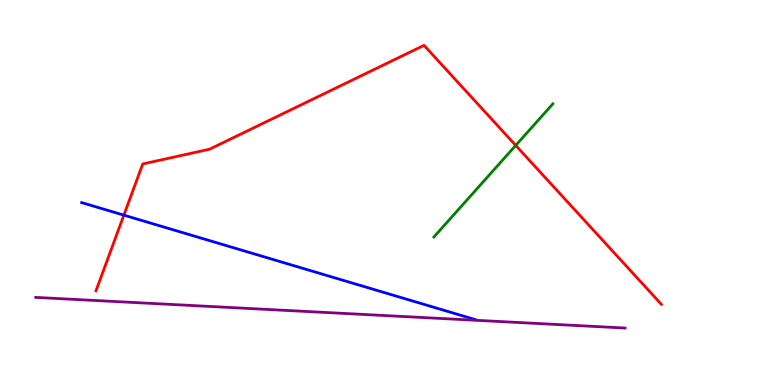[{'lines': ['blue', 'red'], 'intersections': [{'x': 1.6, 'y': 4.41}]}, {'lines': ['green', 'red'], 'intersections': [{'x': 6.65, 'y': 6.22}]}, {'lines': ['purple', 'red'], 'intersections': []}, {'lines': ['blue', 'green'], 'intersections': []}, {'lines': ['blue', 'purple'], 'intersections': []}, {'lines': ['green', 'purple'], 'intersections': []}]